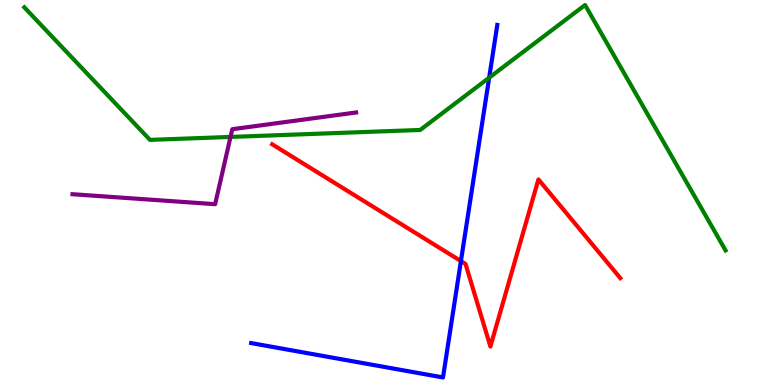[{'lines': ['blue', 'red'], 'intersections': [{'x': 5.95, 'y': 3.22}]}, {'lines': ['green', 'red'], 'intersections': []}, {'lines': ['purple', 'red'], 'intersections': []}, {'lines': ['blue', 'green'], 'intersections': [{'x': 6.31, 'y': 7.98}]}, {'lines': ['blue', 'purple'], 'intersections': []}, {'lines': ['green', 'purple'], 'intersections': [{'x': 2.97, 'y': 6.44}]}]